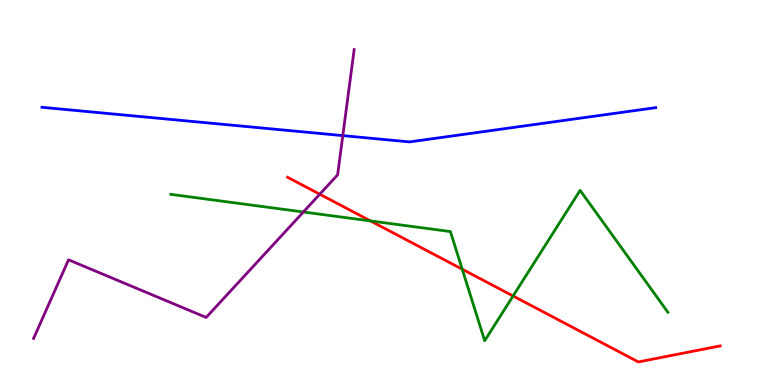[{'lines': ['blue', 'red'], 'intersections': []}, {'lines': ['green', 'red'], 'intersections': [{'x': 4.78, 'y': 4.26}, {'x': 5.96, 'y': 3.01}, {'x': 6.62, 'y': 2.31}]}, {'lines': ['purple', 'red'], 'intersections': [{'x': 4.13, 'y': 4.96}]}, {'lines': ['blue', 'green'], 'intersections': []}, {'lines': ['blue', 'purple'], 'intersections': [{'x': 4.42, 'y': 6.48}]}, {'lines': ['green', 'purple'], 'intersections': [{'x': 3.91, 'y': 4.49}]}]